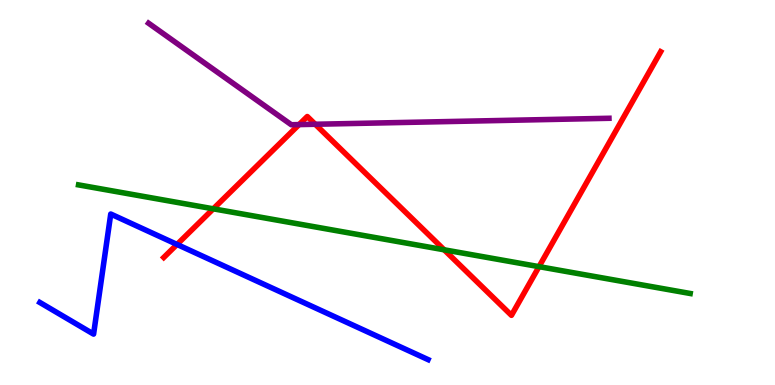[{'lines': ['blue', 'red'], 'intersections': [{'x': 2.28, 'y': 3.65}]}, {'lines': ['green', 'red'], 'intersections': [{'x': 2.75, 'y': 4.58}, {'x': 5.73, 'y': 3.51}, {'x': 6.96, 'y': 3.07}]}, {'lines': ['purple', 'red'], 'intersections': [{'x': 3.86, 'y': 6.76}, {'x': 4.07, 'y': 6.77}]}, {'lines': ['blue', 'green'], 'intersections': []}, {'lines': ['blue', 'purple'], 'intersections': []}, {'lines': ['green', 'purple'], 'intersections': []}]